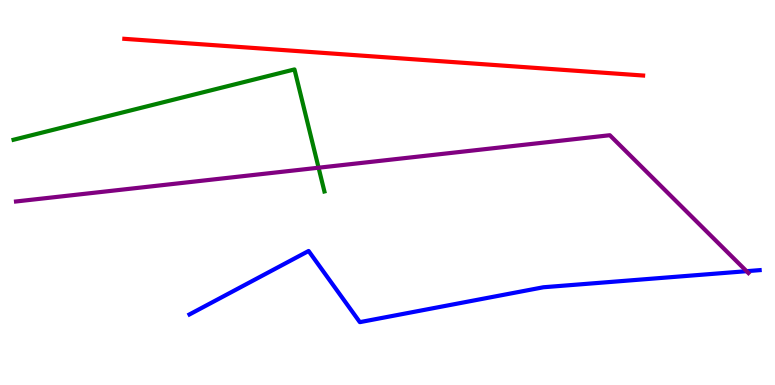[{'lines': ['blue', 'red'], 'intersections': []}, {'lines': ['green', 'red'], 'intersections': []}, {'lines': ['purple', 'red'], 'intersections': []}, {'lines': ['blue', 'green'], 'intersections': []}, {'lines': ['blue', 'purple'], 'intersections': [{'x': 9.63, 'y': 2.96}]}, {'lines': ['green', 'purple'], 'intersections': [{'x': 4.11, 'y': 5.64}]}]